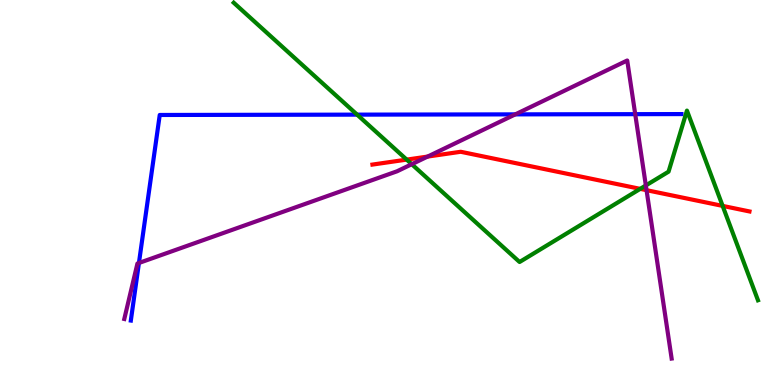[{'lines': ['blue', 'red'], 'intersections': []}, {'lines': ['green', 'red'], 'intersections': [{'x': 5.25, 'y': 5.85}, {'x': 8.26, 'y': 5.09}, {'x': 9.32, 'y': 4.65}]}, {'lines': ['purple', 'red'], 'intersections': [{'x': 5.52, 'y': 5.93}, {'x': 8.34, 'y': 5.06}]}, {'lines': ['blue', 'green'], 'intersections': [{'x': 4.61, 'y': 7.02}]}, {'lines': ['blue', 'purple'], 'intersections': [{'x': 1.79, 'y': 3.17}, {'x': 6.65, 'y': 7.03}, {'x': 8.2, 'y': 7.03}]}, {'lines': ['green', 'purple'], 'intersections': [{'x': 5.31, 'y': 5.73}, {'x': 8.33, 'y': 5.18}]}]